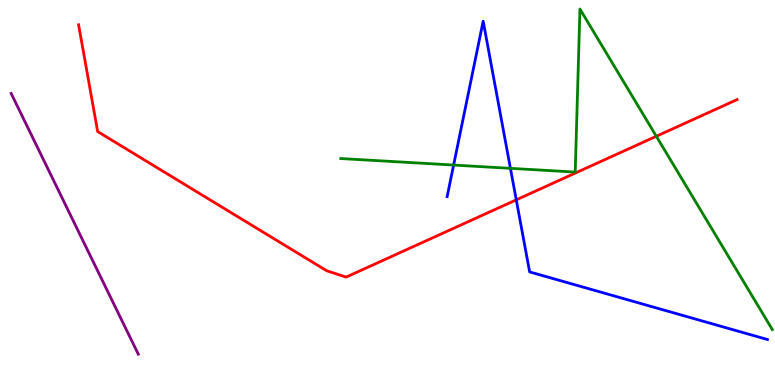[{'lines': ['blue', 'red'], 'intersections': [{'x': 6.66, 'y': 4.81}]}, {'lines': ['green', 'red'], 'intersections': [{'x': 8.47, 'y': 6.46}]}, {'lines': ['purple', 'red'], 'intersections': []}, {'lines': ['blue', 'green'], 'intersections': [{'x': 5.85, 'y': 5.71}, {'x': 6.59, 'y': 5.63}]}, {'lines': ['blue', 'purple'], 'intersections': []}, {'lines': ['green', 'purple'], 'intersections': []}]